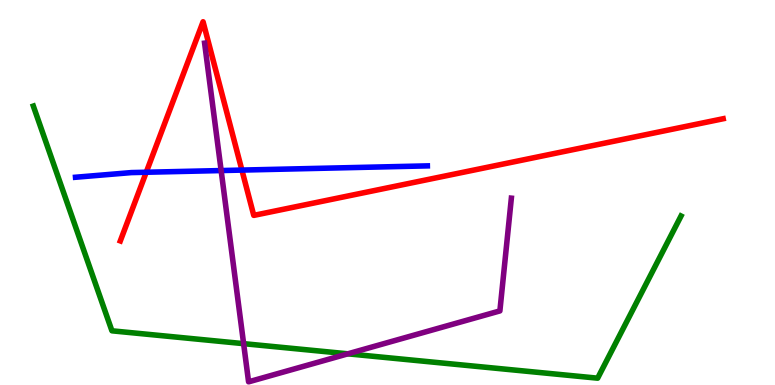[{'lines': ['blue', 'red'], 'intersections': [{'x': 1.89, 'y': 5.53}, {'x': 3.12, 'y': 5.58}]}, {'lines': ['green', 'red'], 'intersections': []}, {'lines': ['purple', 'red'], 'intersections': []}, {'lines': ['blue', 'green'], 'intersections': []}, {'lines': ['blue', 'purple'], 'intersections': [{'x': 2.85, 'y': 5.57}]}, {'lines': ['green', 'purple'], 'intersections': [{'x': 3.14, 'y': 1.07}, {'x': 4.49, 'y': 0.81}]}]